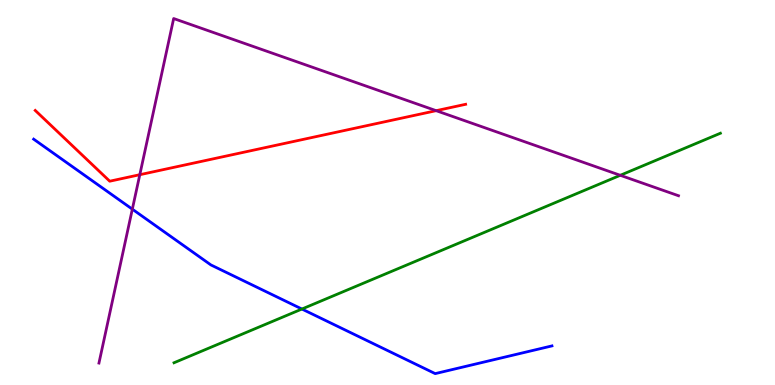[{'lines': ['blue', 'red'], 'intersections': []}, {'lines': ['green', 'red'], 'intersections': []}, {'lines': ['purple', 'red'], 'intersections': [{'x': 1.8, 'y': 5.46}, {'x': 5.63, 'y': 7.13}]}, {'lines': ['blue', 'green'], 'intersections': [{'x': 3.9, 'y': 1.97}]}, {'lines': ['blue', 'purple'], 'intersections': [{'x': 1.71, 'y': 4.57}]}, {'lines': ['green', 'purple'], 'intersections': [{'x': 8.0, 'y': 5.45}]}]